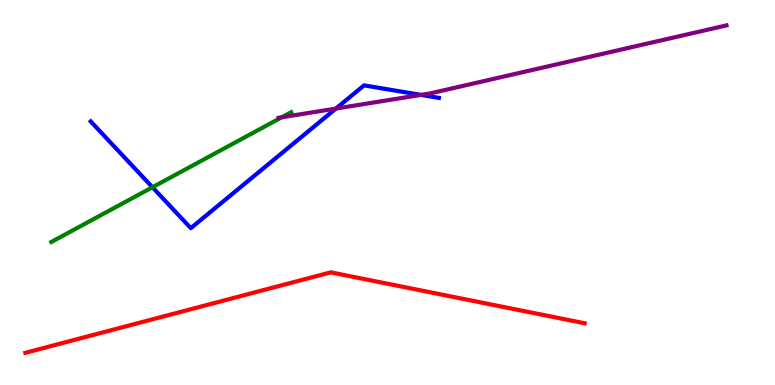[{'lines': ['blue', 'red'], 'intersections': []}, {'lines': ['green', 'red'], 'intersections': []}, {'lines': ['purple', 'red'], 'intersections': []}, {'lines': ['blue', 'green'], 'intersections': [{'x': 1.97, 'y': 5.14}]}, {'lines': ['blue', 'purple'], 'intersections': [{'x': 4.33, 'y': 7.18}, {'x': 5.43, 'y': 7.54}]}, {'lines': ['green', 'purple'], 'intersections': [{'x': 3.64, 'y': 6.95}]}]